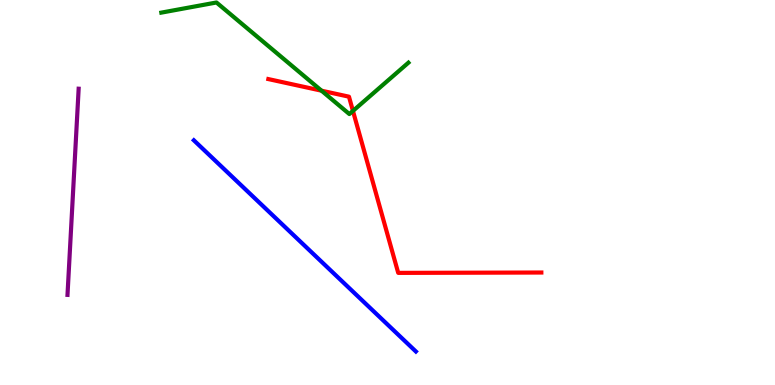[{'lines': ['blue', 'red'], 'intersections': []}, {'lines': ['green', 'red'], 'intersections': [{'x': 4.15, 'y': 7.64}, {'x': 4.55, 'y': 7.12}]}, {'lines': ['purple', 'red'], 'intersections': []}, {'lines': ['blue', 'green'], 'intersections': []}, {'lines': ['blue', 'purple'], 'intersections': []}, {'lines': ['green', 'purple'], 'intersections': []}]